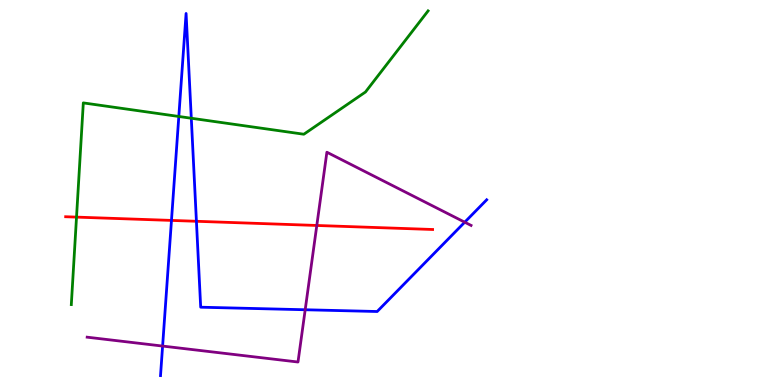[{'lines': ['blue', 'red'], 'intersections': [{'x': 2.21, 'y': 4.27}, {'x': 2.53, 'y': 4.25}]}, {'lines': ['green', 'red'], 'intersections': [{'x': 0.987, 'y': 4.36}]}, {'lines': ['purple', 'red'], 'intersections': [{'x': 4.09, 'y': 4.14}]}, {'lines': ['blue', 'green'], 'intersections': [{'x': 2.31, 'y': 6.97}, {'x': 2.47, 'y': 6.93}]}, {'lines': ['blue', 'purple'], 'intersections': [{'x': 2.1, 'y': 1.01}, {'x': 3.94, 'y': 1.95}, {'x': 6.0, 'y': 4.23}]}, {'lines': ['green', 'purple'], 'intersections': []}]